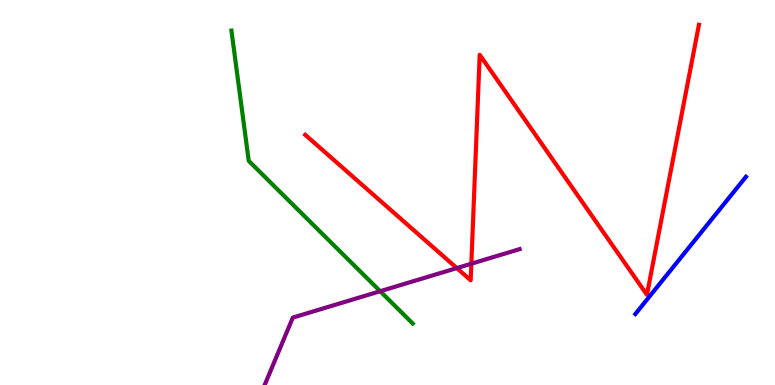[{'lines': ['blue', 'red'], 'intersections': []}, {'lines': ['green', 'red'], 'intersections': []}, {'lines': ['purple', 'red'], 'intersections': [{'x': 5.89, 'y': 3.04}, {'x': 6.08, 'y': 3.15}]}, {'lines': ['blue', 'green'], 'intersections': []}, {'lines': ['blue', 'purple'], 'intersections': []}, {'lines': ['green', 'purple'], 'intersections': [{'x': 4.91, 'y': 2.44}]}]